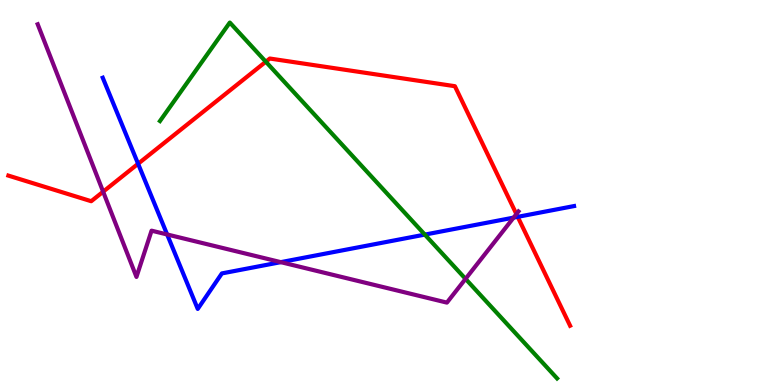[{'lines': ['blue', 'red'], 'intersections': [{'x': 1.78, 'y': 5.75}, {'x': 6.68, 'y': 4.37}]}, {'lines': ['green', 'red'], 'intersections': [{'x': 3.43, 'y': 8.4}]}, {'lines': ['purple', 'red'], 'intersections': [{'x': 1.33, 'y': 5.02}, {'x': 6.66, 'y': 4.44}]}, {'lines': ['blue', 'green'], 'intersections': [{'x': 5.48, 'y': 3.91}]}, {'lines': ['blue', 'purple'], 'intersections': [{'x': 2.16, 'y': 3.91}, {'x': 3.62, 'y': 3.19}, {'x': 6.63, 'y': 4.35}]}, {'lines': ['green', 'purple'], 'intersections': [{'x': 6.01, 'y': 2.76}]}]